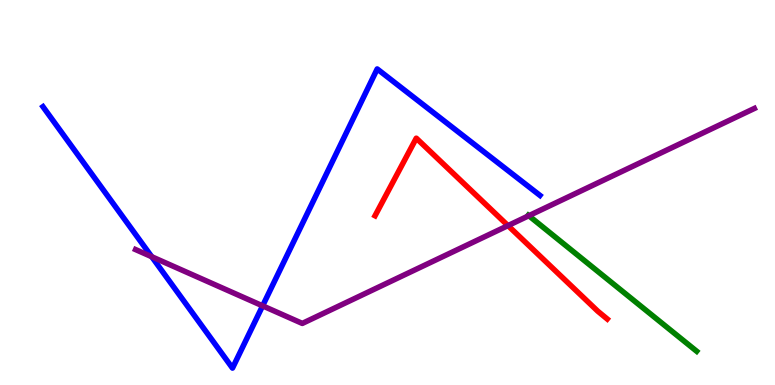[{'lines': ['blue', 'red'], 'intersections': []}, {'lines': ['green', 'red'], 'intersections': []}, {'lines': ['purple', 'red'], 'intersections': [{'x': 6.55, 'y': 4.14}]}, {'lines': ['blue', 'green'], 'intersections': []}, {'lines': ['blue', 'purple'], 'intersections': [{'x': 1.96, 'y': 3.33}, {'x': 3.39, 'y': 2.06}]}, {'lines': ['green', 'purple'], 'intersections': [{'x': 6.82, 'y': 4.4}]}]